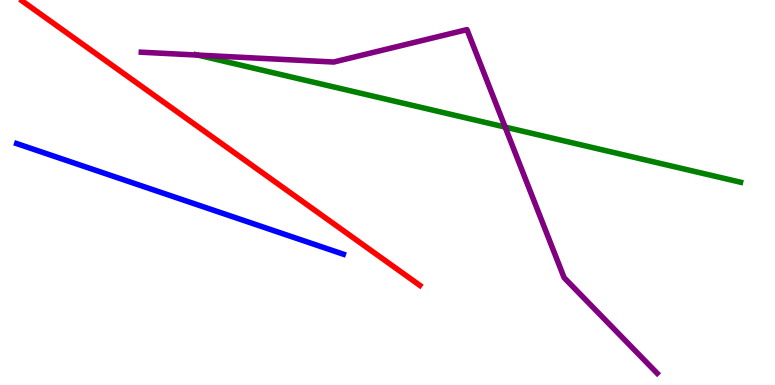[{'lines': ['blue', 'red'], 'intersections': []}, {'lines': ['green', 'red'], 'intersections': []}, {'lines': ['purple', 'red'], 'intersections': []}, {'lines': ['blue', 'green'], 'intersections': []}, {'lines': ['blue', 'purple'], 'intersections': []}, {'lines': ['green', 'purple'], 'intersections': [{'x': 2.55, 'y': 8.57}, {'x': 6.52, 'y': 6.7}]}]